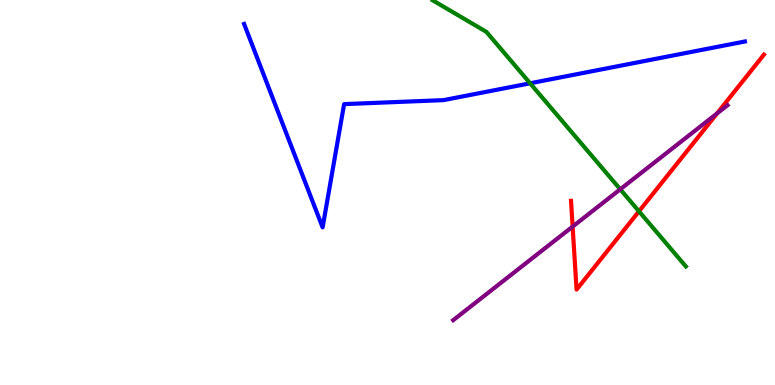[{'lines': ['blue', 'red'], 'intersections': []}, {'lines': ['green', 'red'], 'intersections': [{'x': 8.24, 'y': 4.51}]}, {'lines': ['purple', 'red'], 'intersections': [{'x': 7.39, 'y': 4.11}, {'x': 9.25, 'y': 7.05}]}, {'lines': ['blue', 'green'], 'intersections': [{'x': 6.84, 'y': 7.84}]}, {'lines': ['blue', 'purple'], 'intersections': []}, {'lines': ['green', 'purple'], 'intersections': [{'x': 8.0, 'y': 5.08}]}]